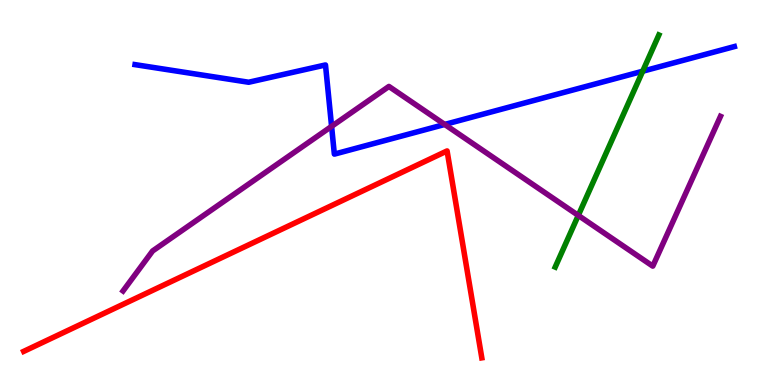[{'lines': ['blue', 'red'], 'intersections': []}, {'lines': ['green', 'red'], 'intersections': []}, {'lines': ['purple', 'red'], 'intersections': []}, {'lines': ['blue', 'green'], 'intersections': [{'x': 8.29, 'y': 8.15}]}, {'lines': ['blue', 'purple'], 'intersections': [{'x': 4.28, 'y': 6.72}, {'x': 5.74, 'y': 6.77}]}, {'lines': ['green', 'purple'], 'intersections': [{'x': 7.46, 'y': 4.4}]}]